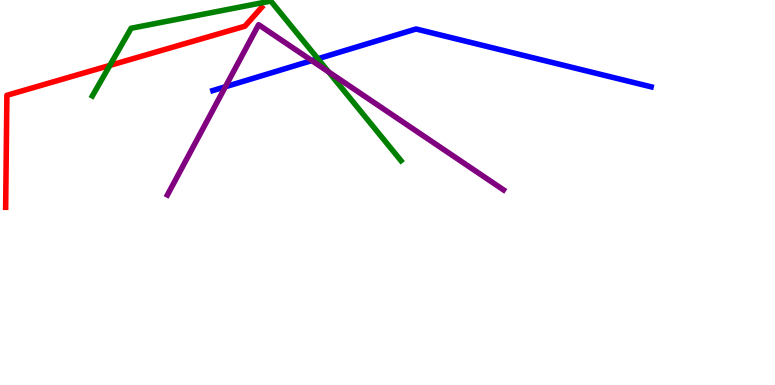[{'lines': ['blue', 'red'], 'intersections': []}, {'lines': ['green', 'red'], 'intersections': [{'x': 1.42, 'y': 8.3}]}, {'lines': ['purple', 'red'], 'intersections': []}, {'lines': ['blue', 'green'], 'intersections': [{'x': 4.1, 'y': 8.47}]}, {'lines': ['blue', 'purple'], 'intersections': [{'x': 2.91, 'y': 7.75}, {'x': 4.02, 'y': 8.43}]}, {'lines': ['green', 'purple'], 'intersections': [{'x': 4.24, 'y': 8.13}]}]